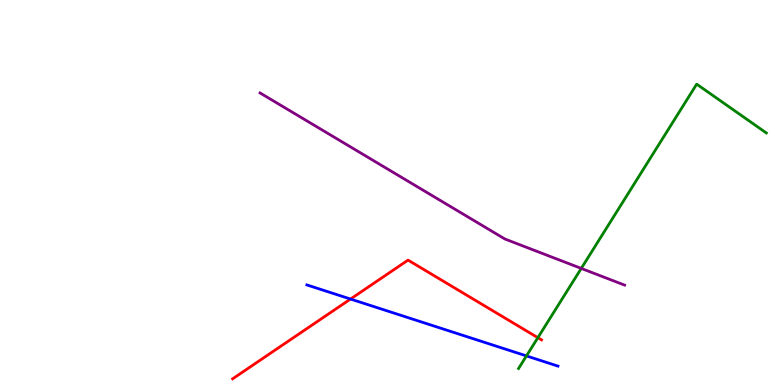[{'lines': ['blue', 'red'], 'intersections': [{'x': 4.52, 'y': 2.23}]}, {'lines': ['green', 'red'], 'intersections': [{'x': 6.94, 'y': 1.23}]}, {'lines': ['purple', 'red'], 'intersections': []}, {'lines': ['blue', 'green'], 'intersections': [{'x': 6.79, 'y': 0.755}]}, {'lines': ['blue', 'purple'], 'intersections': []}, {'lines': ['green', 'purple'], 'intersections': [{'x': 7.5, 'y': 3.03}]}]